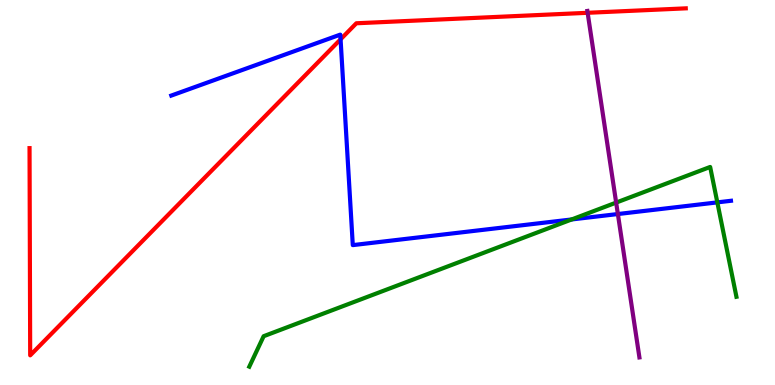[{'lines': ['blue', 'red'], 'intersections': [{'x': 4.39, 'y': 8.98}]}, {'lines': ['green', 'red'], 'intersections': []}, {'lines': ['purple', 'red'], 'intersections': [{'x': 7.58, 'y': 9.67}]}, {'lines': ['blue', 'green'], 'intersections': [{'x': 7.38, 'y': 4.3}, {'x': 9.26, 'y': 4.74}]}, {'lines': ['blue', 'purple'], 'intersections': [{'x': 7.97, 'y': 4.44}]}, {'lines': ['green', 'purple'], 'intersections': [{'x': 7.95, 'y': 4.74}]}]